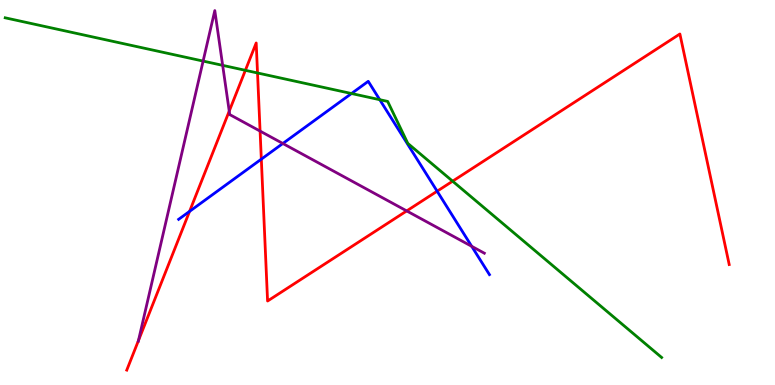[{'lines': ['blue', 'red'], 'intersections': [{'x': 2.45, 'y': 4.51}, {'x': 3.37, 'y': 5.87}, {'x': 5.64, 'y': 5.03}]}, {'lines': ['green', 'red'], 'intersections': [{'x': 3.17, 'y': 8.17}, {'x': 3.32, 'y': 8.1}, {'x': 5.84, 'y': 5.29}]}, {'lines': ['purple', 'red'], 'intersections': [{'x': 1.79, 'y': 1.15}, {'x': 2.96, 'y': 7.11}, {'x': 3.36, 'y': 6.59}, {'x': 5.25, 'y': 4.52}]}, {'lines': ['blue', 'green'], 'intersections': [{'x': 4.54, 'y': 7.57}, {'x': 4.9, 'y': 7.41}]}, {'lines': ['blue', 'purple'], 'intersections': [{'x': 3.65, 'y': 6.27}, {'x': 6.09, 'y': 3.6}]}, {'lines': ['green', 'purple'], 'intersections': [{'x': 2.62, 'y': 8.41}, {'x': 2.87, 'y': 8.3}]}]